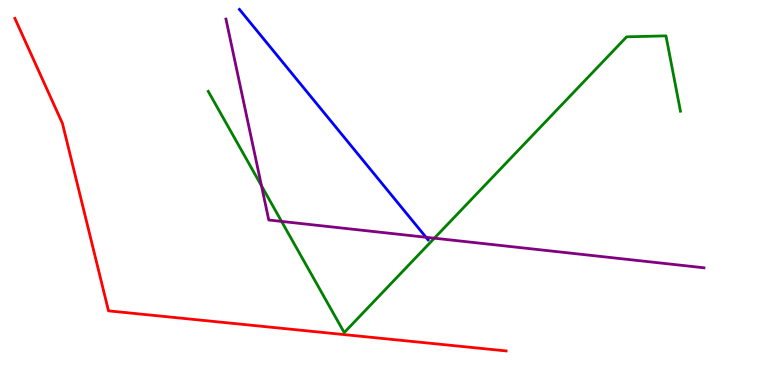[{'lines': ['blue', 'red'], 'intersections': []}, {'lines': ['green', 'red'], 'intersections': []}, {'lines': ['purple', 'red'], 'intersections': []}, {'lines': ['blue', 'green'], 'intersections': []}, {'lines': ['blue', 'purple'], 'intersections': [{'x': 5.5, 'y': 3.84}]}, {'lines': ['green', 'purple'], 'intersections': [{'x': 3.37, 'y': 5.17}, {'x': 3.63, 'y': 4.25}, {'x': 5.6, 'y': 3.81}]}]